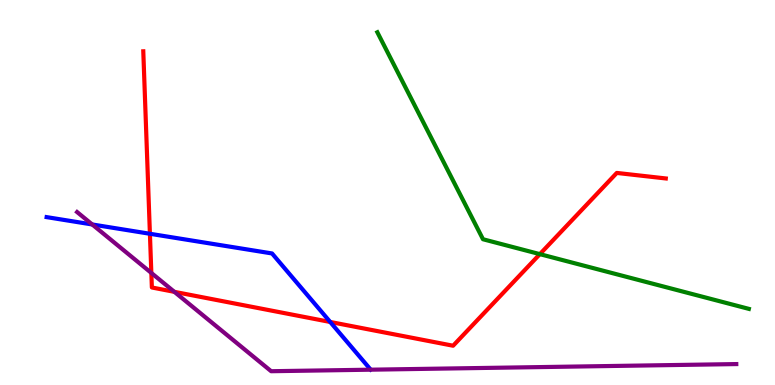[{'lines': ['blue', 'red'], 'intersections': [{'x': 1.93, 'y': 3.93}, {'x': 4.26, 'y': 1.64}]}, {'lines': ['green', 'red'], 'intersections': [{'x': 6.97, 'y': 3.4}]}, {'lines': ['purple', 'red'], 'intersections': [{'x': 1.95, 'y': 2.91}, {'x': 2.25, 'y': 2.42}]}, {'lines': ['blue', 'green'], 'intersections': []}, {'lines': ['blue', 'purple'], 'intersections': [{'x': 1.19, 'y': 4.17}]}, {'lines': ['green', 'purple'], 'intersections': []}]